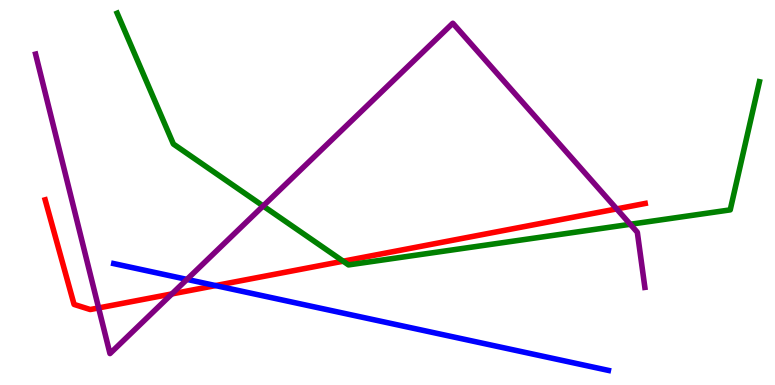[{'lines': ['blue', 'red'], 'intersections': [{'x': 2.78, 'y': 2.58}]}, {'lines': ['green', 'red'], 'intersections': [{'x': 4.43, 'y': 3.22}]}, {'lines': ['purple', 'red'], 'intersections': [{'x': 1.27, 'y': 2.0}, {'x': 2.22, 'y': 2.37}, {'x': 7.96, 'y': 4.57}]}, {'lines': ['blue', 'green'], 'intersections': []}, {'lines': ['blue', 'purple'], 'intersections': [{'x': 2.41, 'y': 2.74}]}, {'lines': ['green', 'purple'], 'intersections': [{'x': 3.4, 'y': 4.65}, {'x': 8.13, 'y': 4.17}]}]